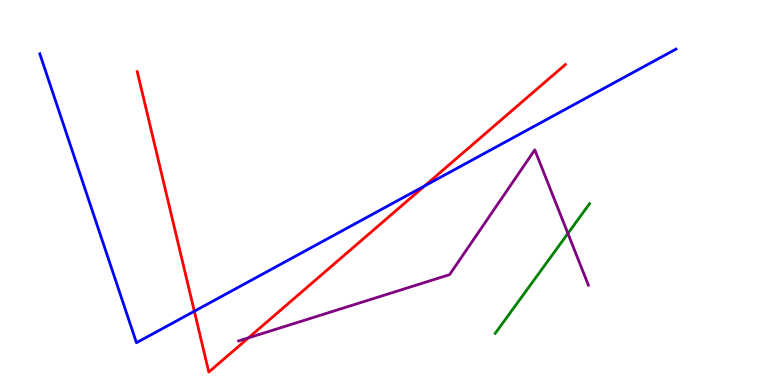[{'lines': ['blue', 'red'], 'intersections': [{'x': 2.51, 'y': 1.92}, {'x': 5.48, 'y': 5.17}]}, {'lines': ['green', 'red'], 'intersections': []}, {'lines': ['purple', 'red'], 'intersections': [{'x': 3.21, 'y': 1.22}]}, {'lines': ['blue', 'green'], 'intersections': []}, {'lines': ['blue', 'purple'], 'intersections': []}, {'lines': ['green', 'purple'], 'intersections': [{'x': 7.33, 'y': 3.94}]}]